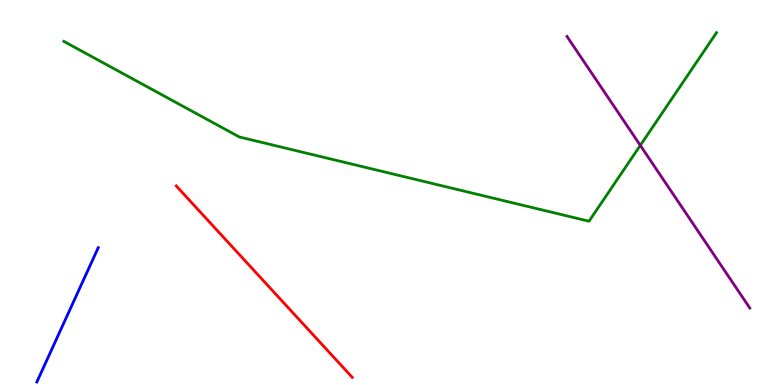[{'lines': ['blue', 'red'], 'intersections': []}, {'lines': ['green', 'red'], 'intersections': []}, {'lines': ['purple', 'red'], 'intersections': []}, {'lines': ['blue', 'green'], 'intersections': []}, {'lines': ['blue', 'purple'], 'intersections': []}, {'lines': ['green', 'purple'], 'intersections': [{'x': 8.26, 'y': 6.22}]}]